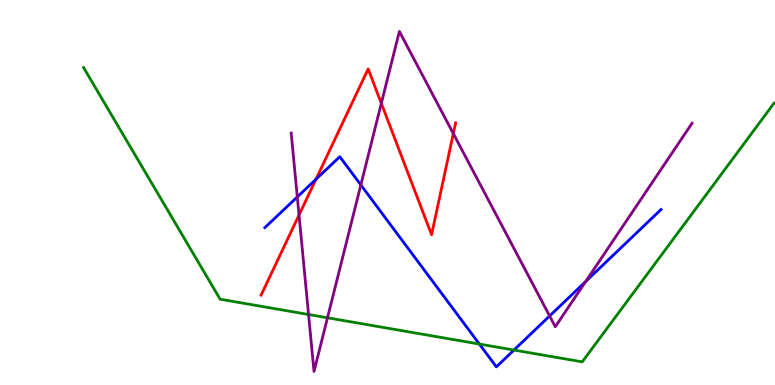[{'lines': ['blue', 'red'], 'intersections': [{'x': 4.08, 'y': 5.34}]}, {'lines': ['green', 'red'], 'intersections': []}, {'lines': ['purple', 'red'], 'intersections': [{'x': 3.86, 'y': 4.42}, {'x': 4.92, 'y': 7.32}, {'x': 5.85, 'y': 6.53}]}, {'lines': ['blue', 'green'], 'intersections': [{'x': 6.19, 'y': 1.06}, {'x': 6.63, 'y': 0.908}]}, {'lines': ['blue', 'purple'], 'intersections': [{'x': 3.84, 'y': 4.88}, {'x': 4.66, 'y': 5.2}, {'x': 7.09, 'y': 1.79}, {'x': 7.56, 'y': 2.69}]}, {'lines': ['green', 'purple'], 'intersections': [{'x': 3.98, 'y': 1.83}, {'x': 4.23, 'y': 1.75}]}]